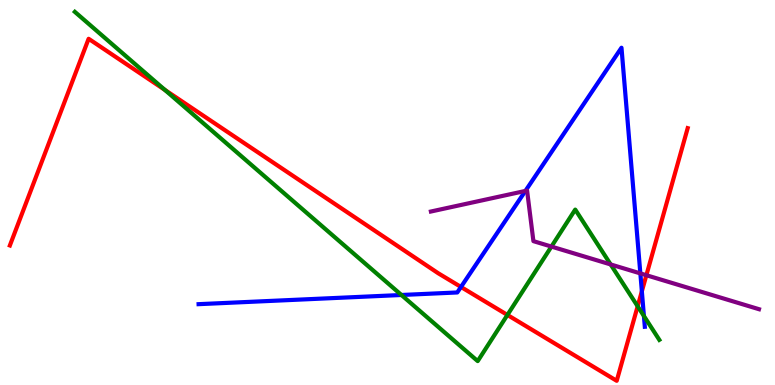[{'lines': ['blue', 'red'], 'intersections': [{'x': 5.95, 'y': 2.55}, {'x': 8.28, 'y': 2.43}]}, {'lines': ['green', 'red'], 'intersections': [{'x': 2.13, 'y': 7.66}, {'x': 6.55, 'y': 1.82}, {'x': 8.23, 'y': 2.04}]}, {'lines': ['purple', 'red'], 'intersections': [{'x': 8.34, 'y': 2.85}]}, {'lines': ['blue', 'green'], 'intersections': [{'x': 5.18, 'y': 2.34}, {'x': 8.31, 'y': 1.79}]}, {'lines': ['blue', 'purple'], 'intersections': [{'x': 6.78, 'y': 5.04}, {'x': 8.26, 'y': 2.9}]}, {'lines': ['green', 'purple'], 'intersections': [{'x': 7.12, 'y': 3.6}, {'x': 7.88, 'y': 3.13}]}]